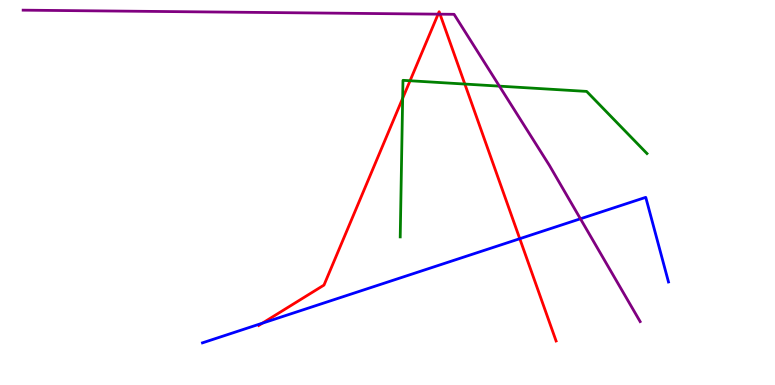[{'lines': ['blue', 'red'], 'intersections': [{'x': 3.39, 'y': 1.61}, {'x': 6.71, 'y': 3.8}]}, {'lines': ['green', 'red'], 'intersections': [{'x': 5.2, 'y': 7.45}, {'x': 5.29, 'y': 7.9}, {'x': 6.0, 'y': 7.82}]}, {'lines': ['purple', 'red'], 'intersections': [{'x': 5.65, 'y': 9.63}, {'x': 5.68, 'y': 9.63}]}, {'lines': ['blue', 'green'], 'intersections': []}, {'lines': ['blue', 'purple'], 'intersections': [{'x': 7.49, 'y': 4.32}]}, {'lines': ['green', 'purple'], 'intersections': [{'x': 6.44, 'y': 7.76}]}]